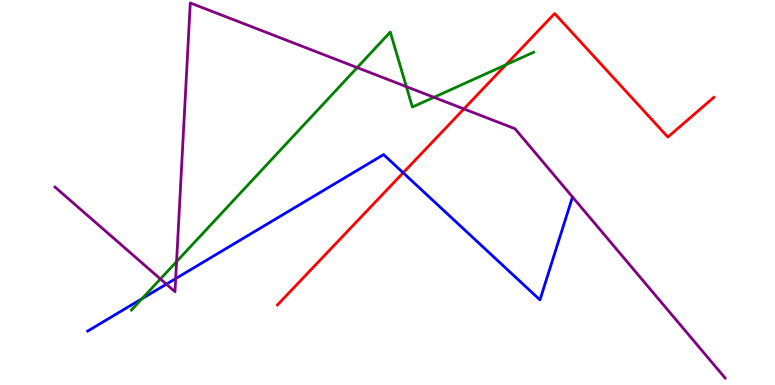[{'lines': ['blue', 'red'], 'intersections': [{'x': 5.2, 'y': 5.51}]}, {'lines': ['green', 'red'], 'intersections': [{'x': 6.53, 'y': 8.32}]}, {'lines': ['purple', 'red'], 'intersections': [{'x': 5.99, 'y': 7.17}]}, {'lines': ['blue', 'green'], 'intersections': [{'x': 1.83, 'y': 2.24}]}, {'lines': ['blue', 'purple'], 'intersections': [{'x': 2.15, 'y': 2.62}, {'x': 2.27, 'y': 2.76}]}, {'lines': ['green', 'purple'], 'intersections': [{'x': 2.07, 'y': 2.75}, {'x': 2.28, 'y': 3.21}, {'x': 4.61, 'y': 8.24}, {'x': 5.24, 'y': 7.75}, {'x': 5.6, 'y': 7.47}]}]